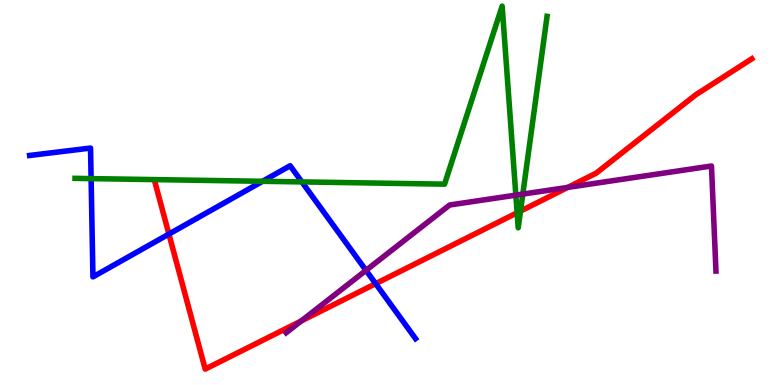[{'lines': ['blue', 'red'], 'intersections': [{'x': 2.18, 'y': 3.92}, {'x': 4.85, 'y': 2.63}]}, {'lines': ['green', 'red'], 'intersections': [{'x': 6.67, 'y': 4.47}, {'x': 6.72, 'y': 4.52}]}, {'lines': ['purple', 'red'], 'intersections': [{'x': 3.89, 'y': 1.66}, {'x': 7.33, 'y': 5.13}]}, {'lines': ['blue', 'green'], 'intersections': [{'x': 1.18, 'y': 5.36}, {'x': 3.39, 'y': 5.29}, {'x': 3.89, 'y': 5.28}]}, {'lines': ['blue', 'purple'], 'intersections': [{'x': 4.72, 'y': 2.98}]}, {'lines': ['green', 'purple'], 'intersections': [{'x': 6.66, 'y': 4.93}, {'x': 6.75, 'y': 4.96}]}]